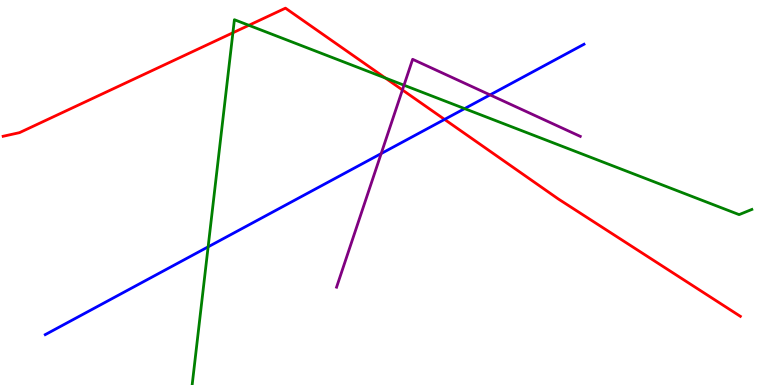[{'lines': ['blue', 'red'], 'intersections': [{'x': 5.74, 'y': 6.9}]}, {'lines': ['green', 'red'], 'intersections': [{'x': 3.01, 'y': 9.15}, {'x': 3.21, 'y': 9.34}, {'x': 4.97, 'y': 7.97}]}, {'lines': ['purple', 'red'], 'intersections': [{'x': 5.19, 'y': 7.66}]}, {'lines': ['blue', 'green'], 'intersections': [{'x': 2.69, 'y': 3.59}, {'x': 5.99, 'y': 7.18}]}, {'lines': ['blue', 'purple'], 'intersections': [{'x': 4.92, 'y': 6.01}, {'x': 6.32, 'y': 7.54}]}, {'lines': ['green', 'purple'], 'intersections': [{'x': 5.21, 'y': 7.79}]}]